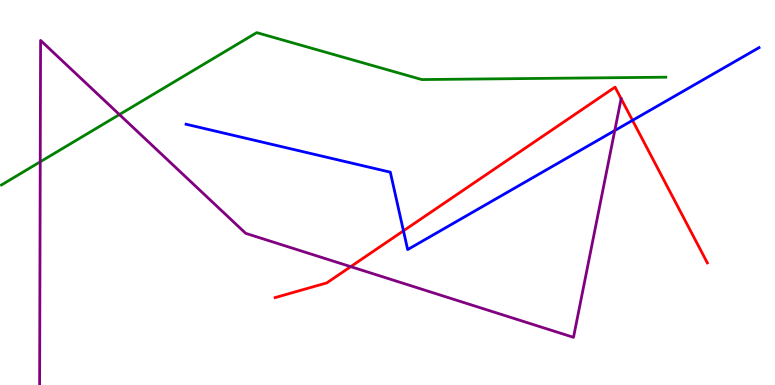[{'lines': ['blue', 'red'], 'intersections': [{'x': 5.21, 'y': 4.0}, {'x': 8.16, 'y': 6.87}]}, {'lines': ['green', 'red'], 'intersections': []}, {'lines': ['purple', 'red'], 'intersections': [{'x': 4.53, 'y': 3.07}]}, {'lines': ['blue', 'green'], 'intersections': []}, {'lines': ['blue', 'purple'], 'intersections': [{'x': 7.93, 'y': 6.61}]}, {'lines': ['green', 'purple'], 'intersections': [{'x': 0.519, 'y': 5.8}, {'x': 1.54, 'y': 7.02}]}]